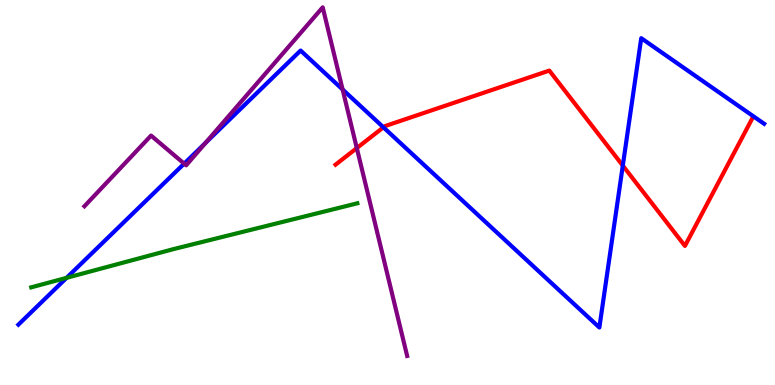[{'lines': ['blue', 'red'], 'intersections': [{'x': 4.95, 'y': 6.69}, {'x': 8.04, 'y': 5.7}]}, {'lines': ['green', 'red'], 'intersections': []}, {'lines': ['purple', 'red'], 'intersections': [{'x': 4.6, 'y': 6.15}]}, {'lines': ['blue', 'green'], 'intersections': [{'x': 0.859, 'y': 2.78}]}, {'lines': ['blue', 'purple'], 'intersections': [{'x': 2.38, 'y': 5.75}, {'x': 2.65, 'y': 6.29}, {'x': 4.42, 'y': 7.68}]}, {'lines': ['green', 'purple'], 'intersections': []}]